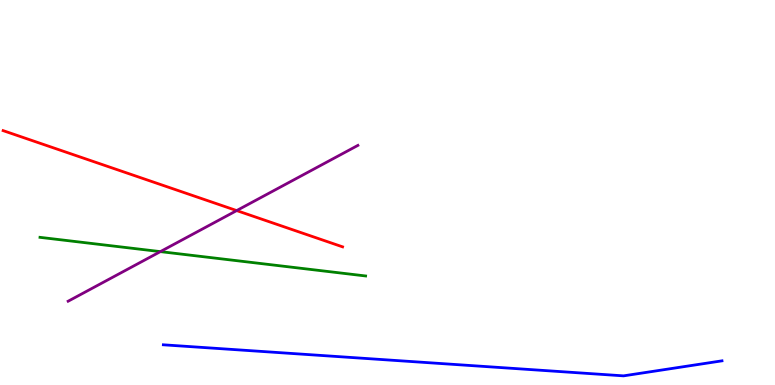[{'lines': ['blue', 'red'], 'intersections': []}, {'lines': ['green', 'red'], 'intersections': []}, {'lines': ['purple', 'red'], 'intersections': [{'x': 3.05, 'y': 4.53}]}, {'lines': ['blue', 'green'], 'intersections': []}, {'lines': ['blue', 'purple'], 'intersections': []}, {'lines': ['green', 'purple'], 'intersections': [{'x': 2.07, 'y': 3.46}]}]